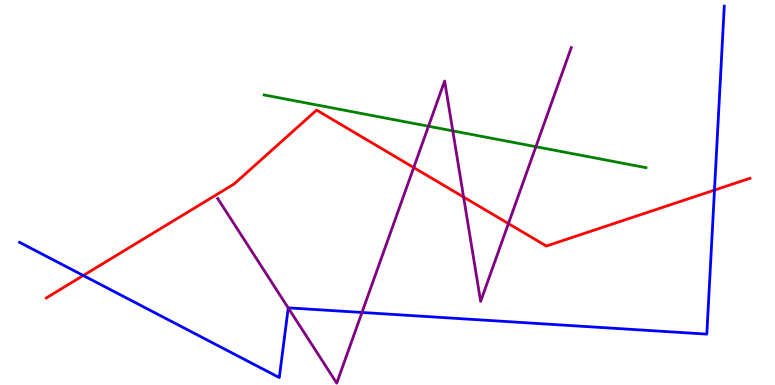[{'lines': ['blue', 'red'], 'intersections': [{'x': 1.07, 'y': 2.84}, {'x': 9.22, 'y': 5.06}]}, {'lines': ['green', 'red'], 'intersections': []}, {'lines': ['purple', 'red'], 'intersections': [{'x': 5.34, 'y': 5.65}, {'x': 5.98, 'y': 4.88}, {'x': 6.56, 'y': 4.19}]}, {'lines': ['blue', 'green'], 'intersections': []}, {'lines': ['blue', 'purple'], 'intersections': [{'x': 3.72, 'y': 2.0}, {'x': 4.67, 'y': 1.88}]}, {'lines': ['green', 'purple'], 'intersections': [{'x': 5.53, 'y': 6.72}, {'x': 5.84, 'y': 6.6}, {'x': 6.91, 'y': 6.19}]}]